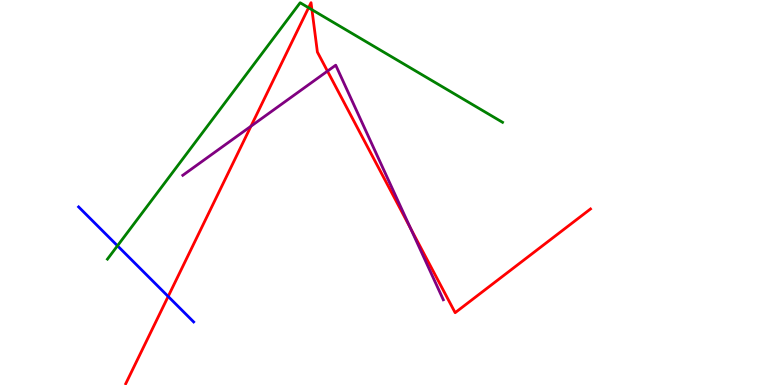[{'lines': ['blue', 'red'], 'intersections': [{'x': 2.17, 'y': 2.3}]}, {'lines': ['green', 'red'], 'intersections': [{'x': 3.98, 'y': 9.8}, {'x': 4.03, 'y': 9.75}]}, {'lines': ['purple', 'red'], 'intersections': [{'x': 3.24, 'y': 6.72}, {'x': 4.23, 'y': 8.15}, {'x': 5.3, 'y': 4.08}]}, {'lines': ['blue', 'green'], 'intersections': [{'x': 1.52, 'y': 3.62}]}, {'lines': ['blue', 'purple'], 'intersections': []}, {'lines': ['green', 'purple'], 'intersections': []}]